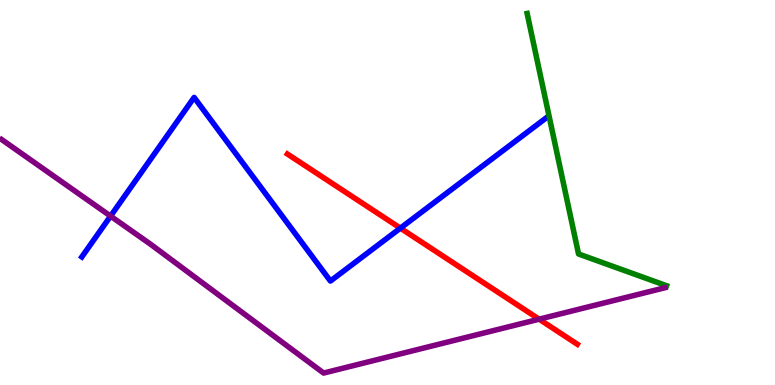[{'lines': ['blue', 'red'], 'intersections': [{'x': 5.17, 'y': 4.07}]}, {'lines': ['green', 'red'], 'intersections': []}, {'lines': ['purple', 'red'], 'intersections': [{'x': 6.96, 'y': 1.71}]}, {'lines': ['blue', 'green'], 'intersections': []}, {'lines': ['blue', 'purple'], 'intersections': [{'x': 1.43, 'y': 4.39}]}, {'lines': ['green', 'purple'], 'intersections': []}]